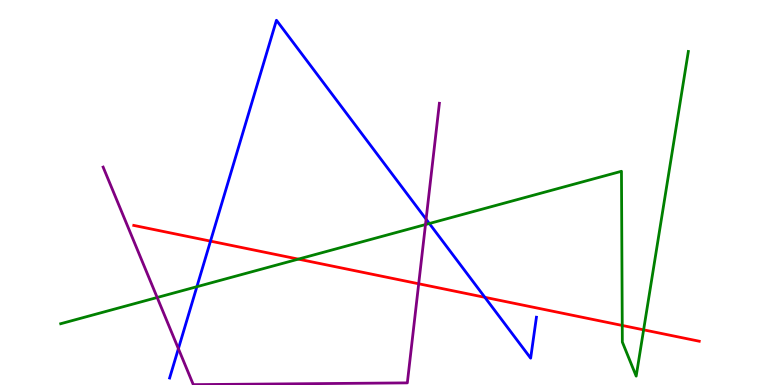[{'lines': ['blue', 'red'], 'intersections': [{'x': 2.72, 'y': 3.74}, {'x': 6.26, 'y': 2.28}]}, {'lines': ['green', 'red'], 'intersections': [{'x': 3.85, 'y': 3.27}, {'x': 8.03, 'y': 1.55}, {'x': 8.3, 'y': 1.43}]}, {'lines': ['purple', 'red'], 'intersections': [{'x': 5.4, 'y': 2.63}]}, {'lines': ['blue', 'green'], 'intersections': [{'x': 2.54, 'y': 2.55}, {'x': 5.54, 'y': 4.19}]}, {'lines': ['blue', 'purple'], 'intersections': [{'x': 2.3, 'y': 0.944}, {'x': 5.5, 'y': 4.31}]}, {'lines': ['green', 'purple'], 'intersections': [{'x': 2.03, 'y': 2.27}, {'x': 5.49, 'y': 4.17}]}]